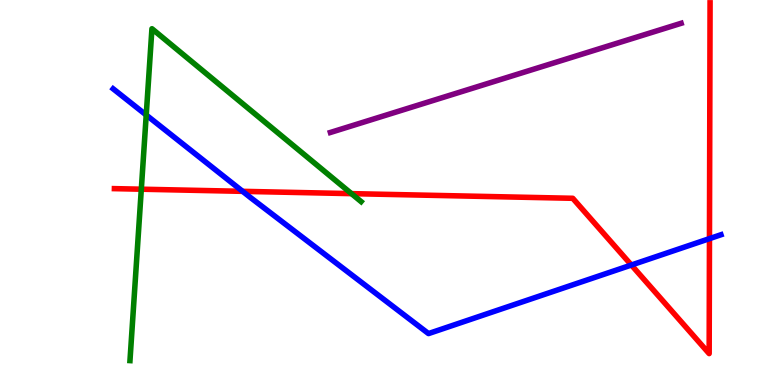[{'lines': ['blue', 'red'], 'intersections': [{'x': 3.13, 'y': 5.03}, {'x': 8.15, 'y': 3.12}, {'x': 9.15, 'y': 3.8}]}, {'lines': ['green', 'red'], 'intersections': [{'x': 1.82, 'y': 5.09}, {'x': 4.54, 'y': 4.97}]}, {'lines': ['purple', 'red'], 'intersections': []}, {'lines': ['blue', 'green'], 'intersections': [{'x': 1.89, 'y': 7.01}]}, {'lines': ['blue', 'purple'], 'intersections': []}, {'lines': ['green', 'purple'], 'intersections': []}]